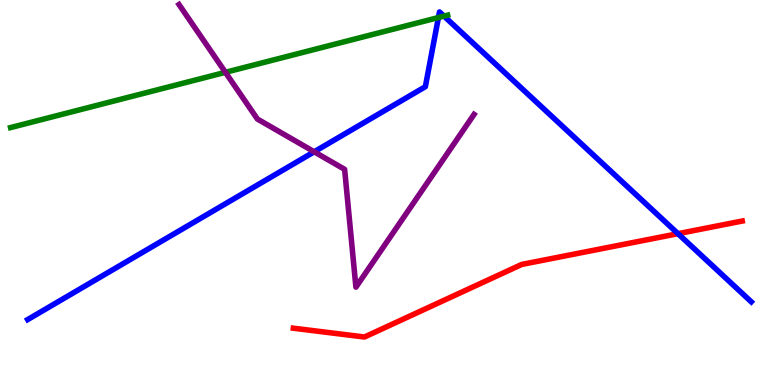[{'lines': ['blue', 'red'], 'intersections': [{'x': 8.75, 'y': 3.93}]}, {'lines': ['green', 'red'], 'intersections': []}, {'lines': ['purple', 'red'], 'intersections': []}, {'lines': ['blue', 'green'], 'intersections': [{'x': 5.66, 'y': 9.54}, {'x': 5.73, 'y': 9.58}]}, {'lines': ['blue', 'purple'], 'intersections': [{'x': 4.05, 'y': 6.06}]}, {'lines': ['green', 'purple'], 'intersections': [{'x': 2.91, 'y': 8.12}]}]